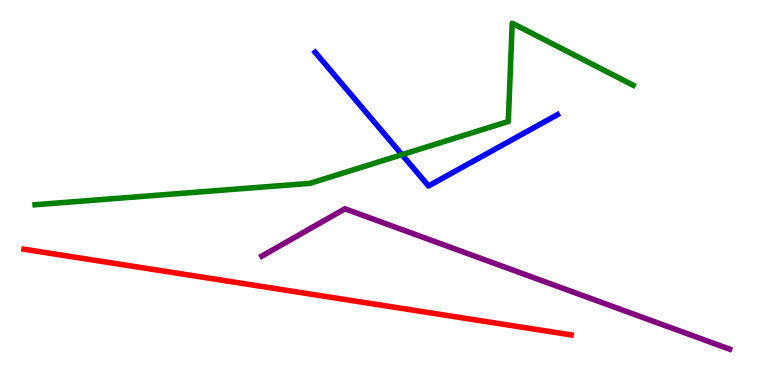[{'lines': ['blue', 'red'], 'intersections': []}, {'lines': ['green', 'red'], 'intersections': []}, {'lines': ['purple', 'red'], 'intersections': []}, {'lines': ['blue', 'green'], 'intersections': [{'x': 5.19, 'y': 5.98}]}, {'lines': ['blue', 'purple'], 'intersections': []}, {'lines': ['green', 'purple'], 'intersections': []}]